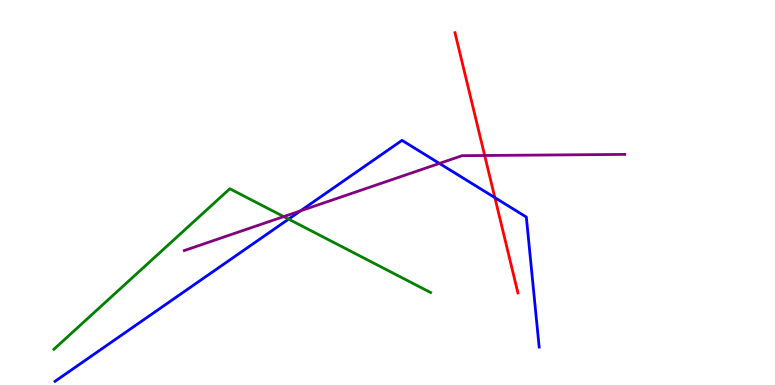[{'lines': ['blue', 'red'], 'intersections': [{'x': 6.39, 'y': 4.87}]}, {'lines': ['green', 'red'], 'intersections': []}, {'lines': ['purple', 'red'], 'intersections': [{'x': 6.25, 'y': 5.96}]}, {'lines': ['blue', 'green'], 'intersections': [{'x': 3.72, 'y': 4.31}]}, {'lines': ['blue', 'purple'], 'intersections': [{'x': 3.88, 'y': 4.52}, {'x': 5.67, 'y': 5.76}]}, {'lines': ['green', 'purple'], 'intersections': [{'x': 3.66, 'y': 4.37}]}]